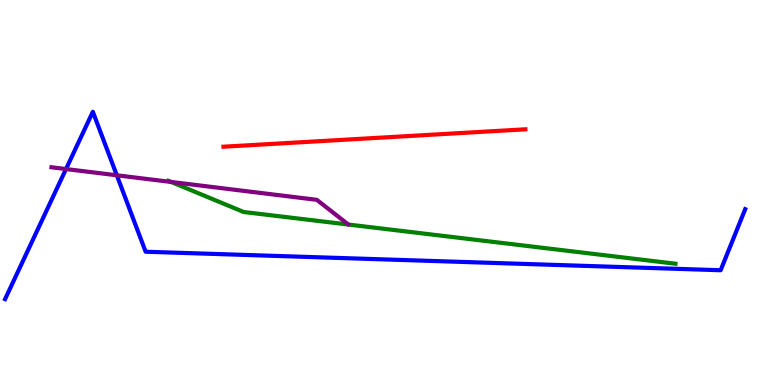[{'lines': ['blue', 'red'], 'intersections': []}, {'lines': ['green', 'red'], 'intersections': []}, {'lines': ['purple', 'red'], 'intersections': []}, {'lines': ['blue', 'green'], 'intersections': []}, {'lines': ['blue', 'purple'], 'intersections': [{'x': 0.852, 'y': 5.61}, {'x': 1.51, 'y': 5.45}]}, {'lines': ['green', 'purple'], 'intersections': [{'x': 2.21, 'y': 5.27}]}]